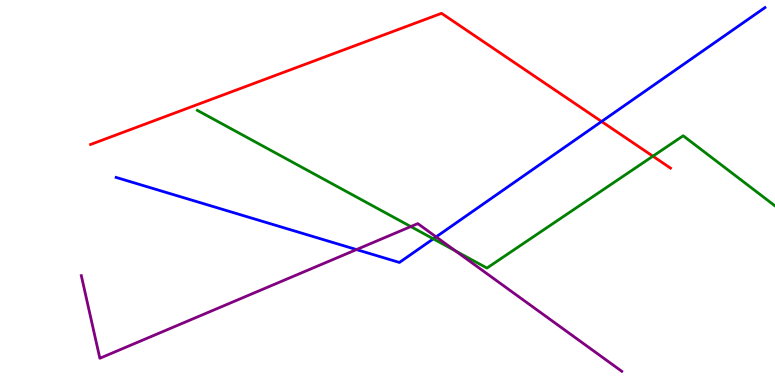[{'lines': ['blue', 'red'], 'intersections': [{'x': 7.76, 'y': 6.84}]}, {'lines': ['green', 'red'], 'intersections': [{'x': 8.42, 'y': 5.94}]}, {'lines': ['purple', 'red'], 'intersections': []}, {'lines': ['blue', 'green'], 'intersections': [{'x': 5.59, 'y': 3.8}]}, {'lines': ['blue', 'purple'], 'intersections': [{'x': 4.6, 'y': 3.52}, {'x': 5.63, 'y': 3.85}]}, {'lines': ['green', 'purple'], 'intersections': [{'x': 5.3, 'y': 4.11}, {'x': 5.88, 'y': 3.48}]}]